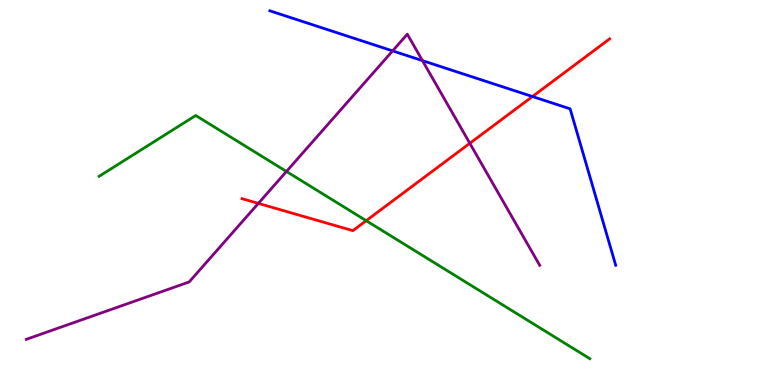[{'lines': ['blue', 'red'], 'intersections': [{'x': 6.87, 'y': 7.49}]}, {'lines': ['green', 'red'], 'intersections': [{'x': 4.73, 'y': 4.27}]}, {'lines': ['purple', 'red'], 'intersections': [{'x': 3.33, 'y': 4.72}, {'x': 6.06, 'y': 6.28}]}, {'lines': ['blue', 'green'], 'intersections': []}, {'lines': ['blue', 'purple'], 'intersections': [{'x': 5.07, 'y': 8.68}, {'x': 5.45, 'y': 8.43}]}, {'lines': ['green', 'purple'], 'intersections': [{'x': 3.7, 'y': 5.55}]}]